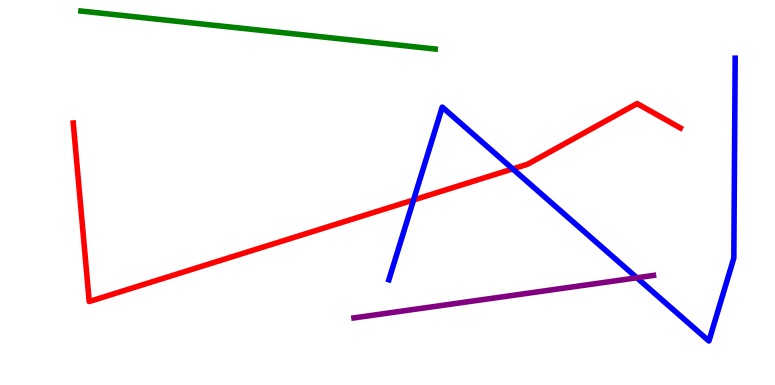[{'lines': ['blue', 'red'], 'intersections': [{'x': 5.34, 'y': 4.81}, {'x': 6.62, 'y': 5.61}]}, {'lines': ['green', 'red'], 'intersections': []}, {'lines': ['purple', 'red'], 'intersections': []}, {'lines': ['blue', 'green'], 'intersections': []}, {'lines': ['blue', 'purple'], 'intersections': [{'x': 8.22, 'y': 2.78}]}, {'lines': ['green', 'purple'], 'intersections': []}]